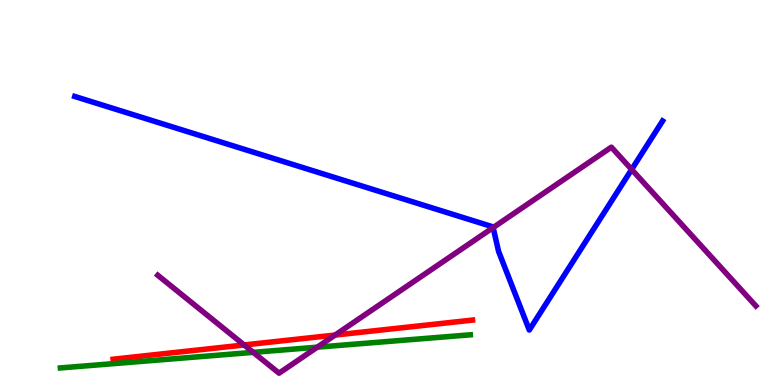[{'lines': ['blue', 'red'], 'intersections': []}, {'lines': ['green', 'red'], 'intersections': []}, {'lines': ['purple', 'red'], 'intersections': [{'x': 3.15, 'y': 1.04}, {'x': 4.32, 'y': 1.3}]}, {'lines': ['blue', 'green'], 'intersections': []}, {'lines': ['blue', 'purple'], 'intersections': [{'x': 6.36, 'y': 4.09}, {'x': 8.15, 'y': 5.6}]}, {'lines': ['green', 'purple'], 'intersections': [{'x': 3.27, 'y': 0.848}, {'x': 4.09, 'y': 0.982}]}]